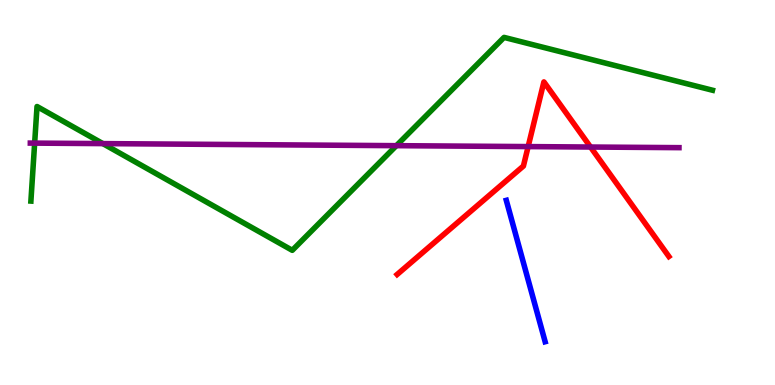[{'lines': ['blue', 'red'], 'intersections': []}, {'lines': ['green', 'red'], 'intersections': []}, {'lines': ['purple', 'red'], 'intersections': [{'x': 6.81, 'y': 6.19}, {'x': 7.62, 'y': 6.18}]}, {'lines': ['blue', 'green'], 'intersections': []}, {'lines': ['blue', 'purple'], 'intersections': []}, {'lines': ['green', 'purple'], 'intersections': [{'x': 0.447, 'y': 6.28}, {'x': 1.33, 'y': 6.27}, {'x': 5.11, 'y': 6.22}]}]